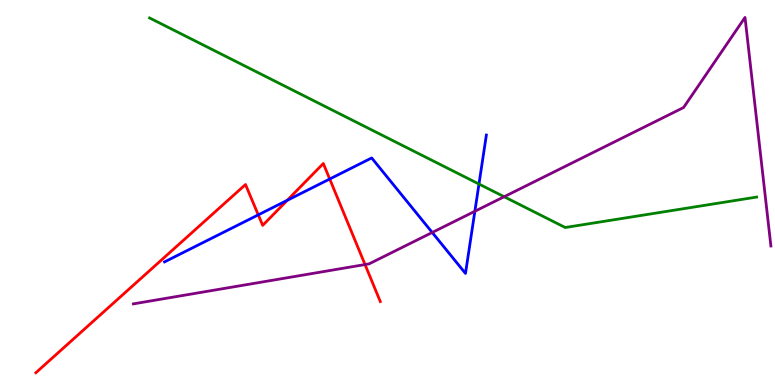[{'lines': ['blue', 'red'], 'intersections': [{'x': 3.33, 'y': 4.42}, {'x': 3.71, 'y': 4.8}, {'x': 4.25, 'y': 5.35}]}, {'lines': ['green', 'red'], 'intersections': []}, {'lines': ['purple', 'red'], 'intersections': [{'x': 4.71, 'y': 3.13}]}, {'lines': ['blue', 'green'], 'intersections': [{'x': 6.18, 'y': 5.22}]}, {'lines': ['blue', 'purple'], 'intersections': [{'x': 5.58, 'y': 3.96}, {'x': 6.13, 'y': 4.51}]}, {'lines': ['green', 'purple'], 'intersections': [{'x': 6.51, 'y': 4.89}]}]